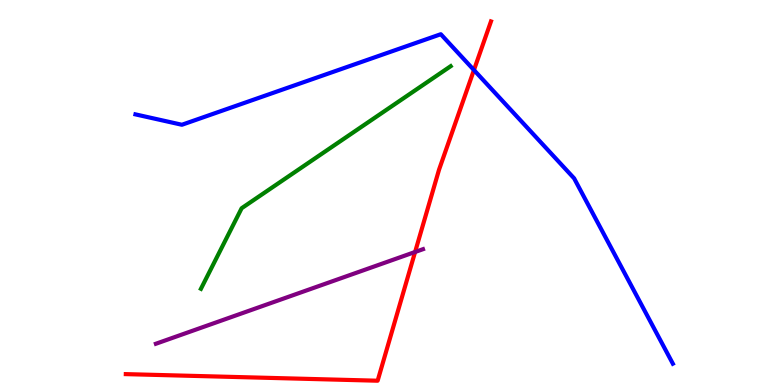[{'lines': ['blue', 'red'], 'intersections': [{'x': 6.12, 'y': 8.18}]}, {'lines': ['green', 'red'], 'intersections': []}, {'lines': ['purple', 'red'], 'intersections': [{'x': 5.36, 'y': 3.45}]}, {'lines': ['blue', 'green'], 'intersections': []}, {'lines': ['blue', 'purple'], 'intersections': []}, {'lines': ['green', 'purple'], 'intersections': []}]